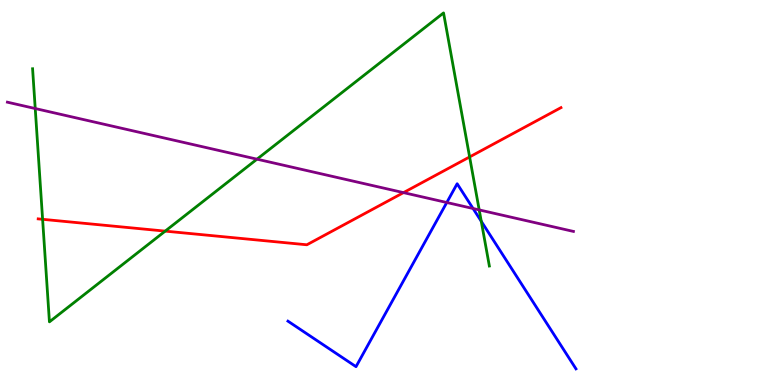[{'lines': ['blue', 'red'], 'intersections': []}, {'lines': ['green', 'red'], 'intersections': [{'x': 0.55, 'y': 4.3}, {'x': 2.13, 'y': 4.0}, {'x': 6.06, 'y': 5.92}]}, {'lines': ['purple', 'red'], 'intersections': [{'x': 5.21, 'y': 5.0}]}, {'lines': ['blue', 'green'], 'intersections': [{'x': 6.21, 'y': 4.25}]}, {'lines': ['blue', 'purple'], 'intersections': [{'x': 5.76, 'y': 4.74}, {'x': 6.1, 'y': 4.58}]}, {'lines': ['green', 'purple'], 'intersections': [{'x': 0.455, 'y': 7.18}, {'x': 3.32, 'y': 5.87}, {'x': 6.18, 'y': 4.55}]}]